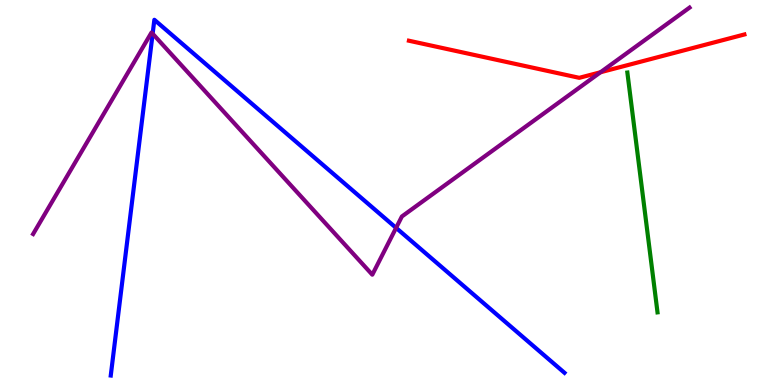[{'lines': ['blue', 'red'], 'intersections': []}, {'lines': ['green', 'red'], 'intersections': []}, {'lines': ['purple', 'red'], 'intersections': [{'x': 7.75, 'y': 8.12}]}, {'lines': ['blue', 'green'], 'intersections': []}, {'lines': ['blue', 'purple'], 'intersections': [{'x': 1.97, 'y': 9.12}, {'x': 5.11, 'y': 4.08}]}, {'lines': ['green', 'purple'], 'intersections': []}]